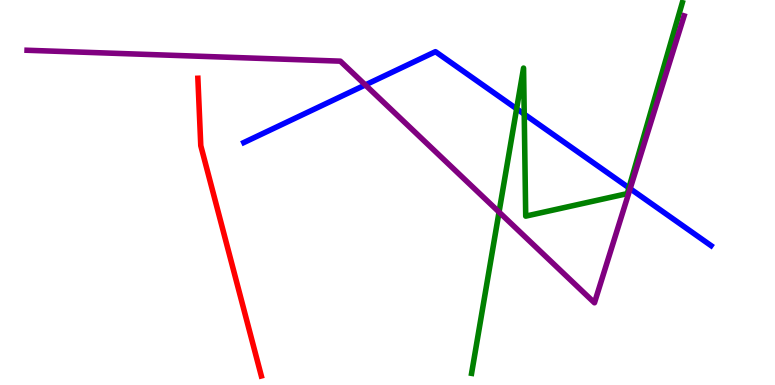[{'lines': ['blue', 'red'], 'intersections': []}, {'lines': ['green', 'red'], 'intersections': []}, {'lines': ['purple', 'red'], 'intersections': []}, {'lines': ['blue', 'green'], 'intersections': [{'x': 6.67, 'y': 7.17}, {'x': 6.76, 'y': 7.04}, {'x': 8.12, 'y': 5.12}]}, {'lines': ['blue', 'purple'], 'intersections': [{'x': 4.71, 'y': 7.79}, {'x': 8.13, 'y': 5.1}]}, {'lines': ['green', 'purple'], 'intersections': [{'x': 6.44, 'y': 4.49}]}]